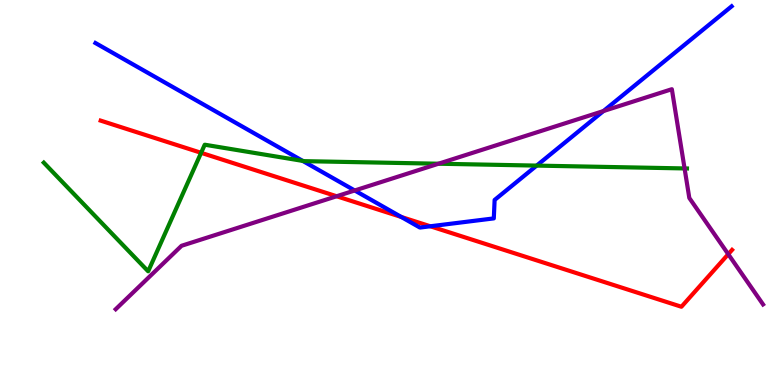[{'lines': ['blue', 'red'], 'intersections': [{'x': 5.18, 'y': 4.36}, {'x': 5.55, 'y': 4.12}]}, {'lines': ['green', 'red'], 'intersections': [{'x': 2.6, 'y': 6.03}]}, {'lines': ['purple', 'red'], 'intersections': [{'x': 4.34, 'y': 4.9}, {'x': 9.4, 'y': 3.4}]}, {'lines': ['blue', 'green'], 'intersections': [{'x': 3.91, 'y': 5.82}, {'x': 6.92, 'y': 5.7}]}, {'lines': ['blue', 'purple'], 'intersections': [{'x': 4.58, 'y': 5.05}, {'x': 7.79, 'y': 7.12}]}, {'lines': ['green', 'purple'], 'intersections': [{'x': 5.66, 'y': 5.75}, {'x': 8.83, 'y': 5.63}]}]